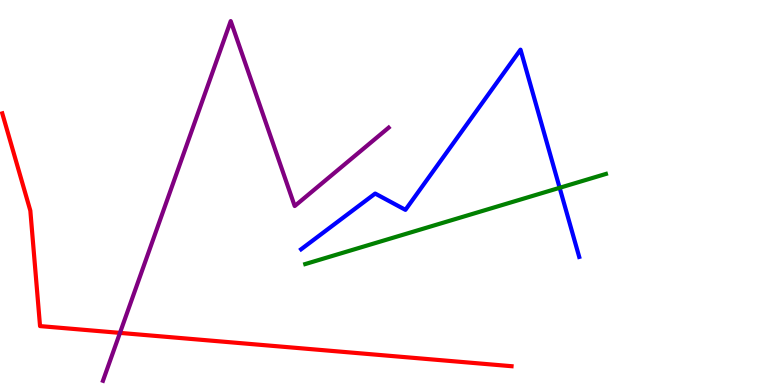[{'lines': ['blue', 'red'], 'intersections': []}, {'lines': ['green', 'red'], 'intersections': []}, {'lines': ['purple', 'red'], 'intersections': [{'x': 1.55, 'y': 1.35}]}, {'lines': ['blue', 'green'], 'intersections': [{'x': 7.22, 'y': 5.12}]}, {'lines': ['blue', 'purple'], 'intersections': []}, {'lines': ['green', 'purple'], 'intersections': []}]